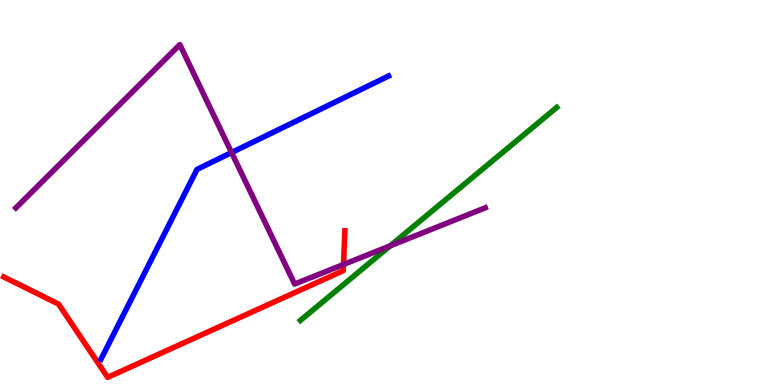[{'lines': ['blue', 'red'], 'intersections': []}, {'lines': ['green', 'red'], 'intersections': []}, {'lines': ['purple', 'red'], 'intersections': [{'x': 4.43, 'y': 3.13}]}, {'lines': ['blue', 'green'], 'intersections': []}, {'lines': ['blue', 'purple'], 'intersections': [{'x': 2.99, 'y': 6.04}]}, {'lines': ['green', 'purple'], 'intersections': [{'x': 5.03, 'y': 3.62}]}]